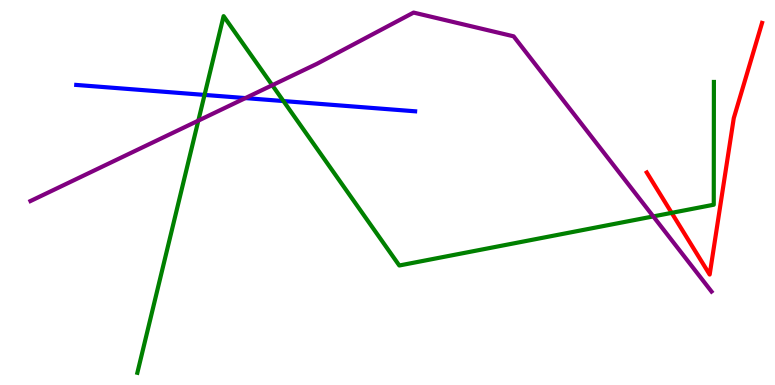[{'lines': ['blue', 'red'], 'intersections': []}, {'lines': ['green', 'red'], 'intersections': [{'x': 8.67, 'y': 4.47}]}, {'lines': ['purple', 'red'], 'intersections': []}, {'lines': ['blue', 'green'], 'intersections': [{'x': 2.64, 'y': 7.53}, {'x': 3.66, 'y': 7.38}]}, {'lines': ['blue', 'purple'], 'intersections': [{'x': 3.17, 'y': 7.45}]}, {'lines': ['green', 'purple'], 'intersections': [{'x': 2.56, 'y': 6.87}, {'x': 3.51, 'y': 7.79}, {'x': 8.43, 'y': 4.38}]}]